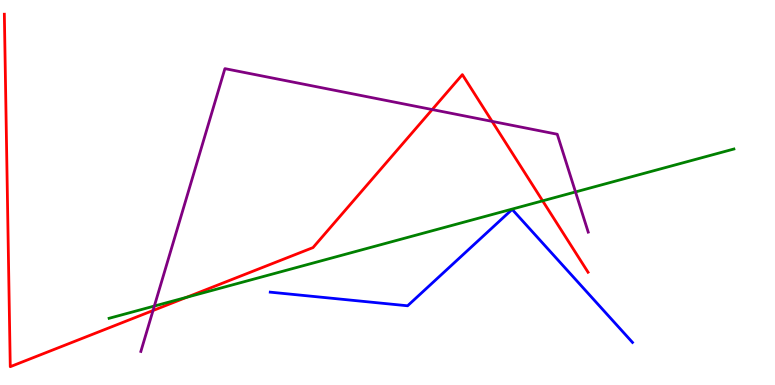[{'lines': ['blue', 'red'], 'intersections': []}, {'lines': ['green', 'red'], 'intersections': [{'x': 2.41, 'y': 2.28}, {'x': 7.0, 'y': 4.78}]}, {'lines': ['purple', 'red'], 'intersections': [{'x': 1.97, 'y': 1.93}, {'x': 5.58, 'y': 7.15}, {'x': 6.35, 'y': 6.85}]}, {'lines': ['blue', 'green'], 'intersections': []}, {'lines': ['blue', 'purple'], 'intersections': []}, {'lines': ['green', 'purple'], 'intersections': [{'x': 1.99, 'y': 2.05}, {'x': 7.43, 'y': 5.01}]}]